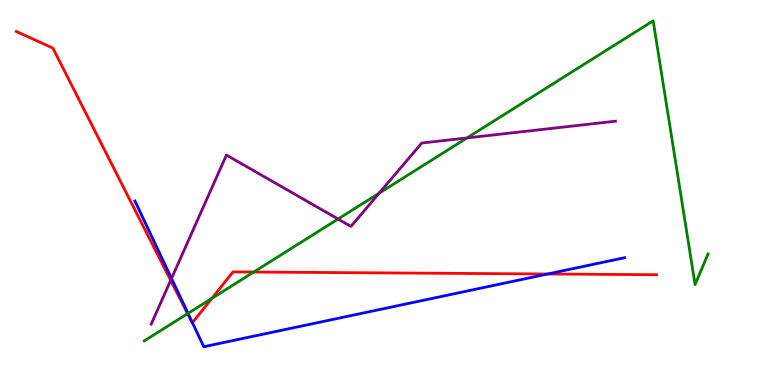[{'lines': ['blue', 'red'], 'intersections': [{'x': 2.48, 'y': 1.62}, {'x': 7.07, 'y': 2.88}]}, {'lines': ['green', 'red'], 'intersections': [{'x': 2.42, 'y': 1.85}, {'x': 2.73, 'y': 2.25}, {'x': 3.27, 'y': 2.93}]}, {'lines': ['purple', 'red'], 'intersections': [{'x': 2.2, 'y': 2.72}]}, {'lines': ['blue', 'green'], 'intersections': [{'x': 2.43, 'y': 1.86}]}, {'lines': ['blue', 'purple'], 'intersections': [{'x': 2.21, 'y': 2.77}]}, {'lines': ['green', 'purple'], 'intersections': [{'x': 4.36, 'y': 4.31}, {'x': 4.89, 'y': 4.98}, {'x': 6.03, 'y': 6.42}]}]